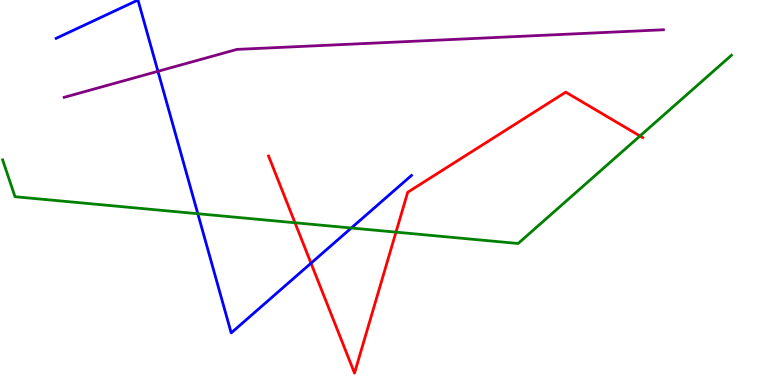[{'lines': ['blue', 'red'], 'intersections': [{'x': 4.01, 'y': 3.16}]}, {'lines': ['green', 'red'], 'intersections': [{'x': 3.81, 'y': 4.21}, {'x': 5.11, 'y': 3.97}, {'x': 8.26, 'y': 6.47}]}, {'lines': ['purple', 'red'], 'intersections': []}, {'lines': ['blue', 'green'], 'intersections': [{'x': 2.55, 'y': 4.45}, {'x': 4.53, 'y': 4.08}]}, {'lines': ['blue', 'purple'], 'intersections': [{'x': 2.04, 'y': 8.15}]}, {'lines': ['green', 'purple'], 'intersections': []}]